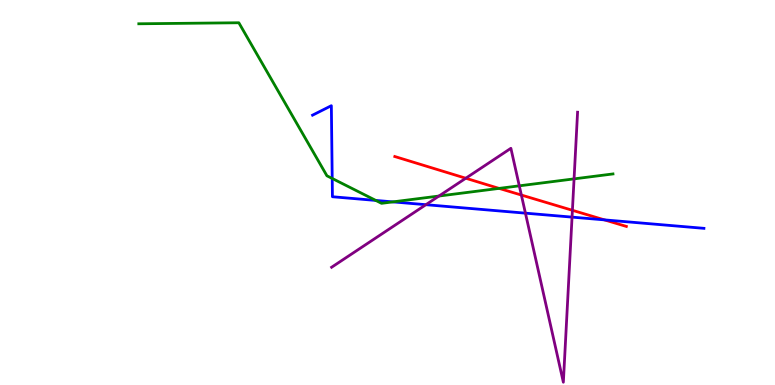[{'lines': ['blue', 'red'], 'intersections': [{'x': 7.8, 'y': 4.29}]}, {'lines': ['green', 'red'], 'intersections': [{'x': 6.44, 'y': 5.11}]}, {'lines': ['purple', 'red'], 'intersections': [{'x': 6.01, 'y': 5.37}, {'x': 6.73, 'y': 4.93}, {'x': 7.39, 'y': 4.54}]}, {'lines': ['blue', 'green'], 'intersections': [{'x': 4.29, 'y': 5.36}, {'x': 4.85, 'y': 4.79}, {'x': 5.07, 'y': 4.76}]}, {'lines': ['blue', 'purple'], 'intersections': [{'x': 5.5, 'y': 4.68}, {'x': 6.78, 'y': 4.46}, {'x': 7.38, 'y': 4.36}]}, {'lines': ['green', 'purple'], 'intersections': [{'x': 5.66, 'y': 4.91}, {'x': 6.7, 'y': 5.17}, {'x': 7.41, 'y': 5.35}]}]